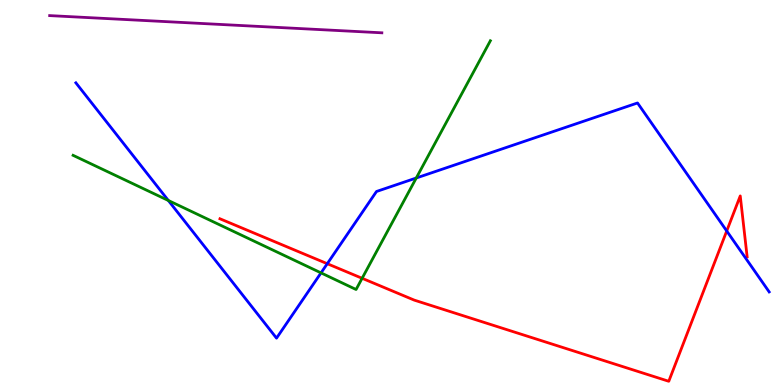[{'lines': ['blue', 'red'], 'intersections': [{'x': 4.22, 'y': 3.15}, {'x': 9.38, 'y': 4.0}]}, {'lines': ['green', 'red'], 'intersections': [{'x': 4.67, 'y': 2.77}]}, {'lines': ['purple', 'red'], 'intersections': []}, {'lines': ['blue', 'green'], 'intersections': [{'x': 2.17, 'y': 4.79}, {'x': 4.14, 'y': 2.91}, {'x': 5.37, 'y': 5.38}]}, {'lines': ['blue', 'purple'], 'intersections': []}, {'lines': ['green', 'purple'], 'intersections': []}]